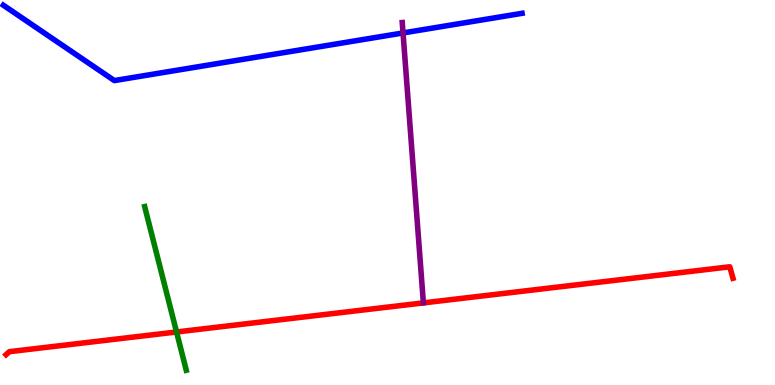[{'lines': ['blue', 'red'], 'intersections': []}, {'lines': ['green', 'red'], 'intersections': [{'x': 2.28, 'y': 1.38}]}, {'lines': ['purple', 'red'], 'intersections': []}, {'lines': ['blue', 'green'], 'intersections': []}, {'lines': ['blue', 'purple'], 'intersections': [{'x': 5.2, 'y': 9.14}]}, {'lines': ['green', 'purple'], 'intersections': []}]